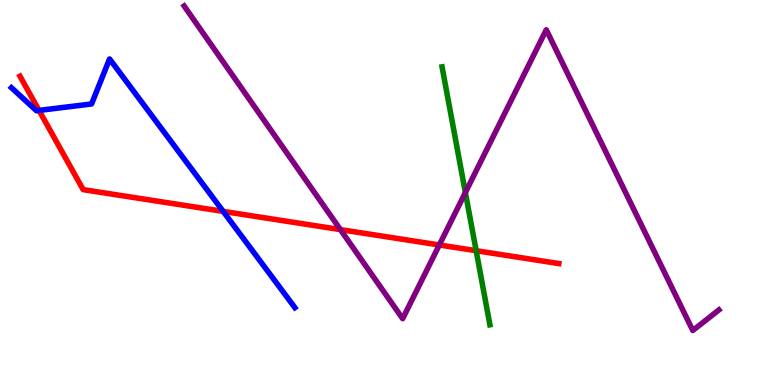[{'lines': ['blue', 'red'], 'intersections': [{'x': 0.504, 'y': 7.13}, {'x': 2.88, 'y': 4.51}]}, {'lines': ['green', 'red'], 'intersections': [{'x': 6.14, 'y': 3.49}]}, {'lines': ['purple', 'red'], 'intersections': [{'x': 4.39, 'y': 4.04}, {'x': 5.67, 'y': 3.64}]}, {'lines': ['blue', 'green'], 'intersections': []}, {'lines': ['blue', 'purple'], 'intersections': []}, {'lines': ['green', 'purple'], 'intersections': [{'x': 6.0, 'y': 5.0}]}]